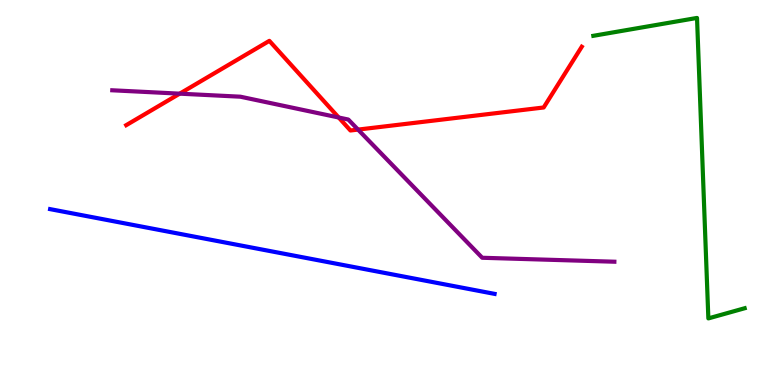[{'lines': ['blue', 'red'], 'intersections': []}, {'lines': ['green', 'red'], 'intersections': []}, {'lines': ['purple', 'red'], 'intersections': [{'x': 2.32, 'y': 7.57}, {'x': 4.37, 'y': 6.95}, {'x': 4.62, 'y': 6.63}]}, {'lines': ['blue', 'green'], 'intersections': []}, {'lines': ['blue', 'purple'], 'intersections': []}, {'lines': ['green', 'purple'], 'intersections': []}]